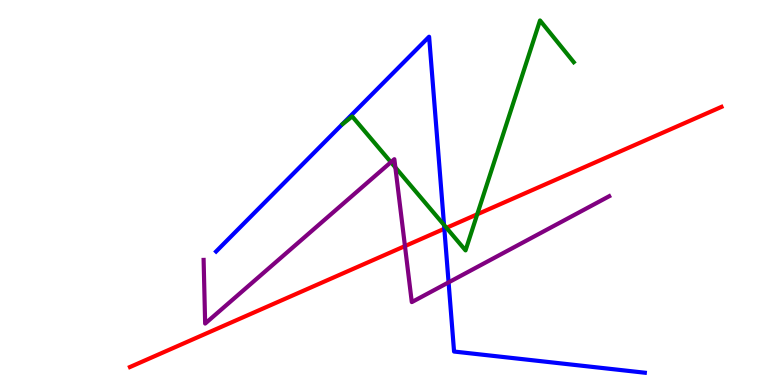[{'lines': ['blue', 'red'], 'intersections': [{'x': 5.73, 'y': 4.06}]}, {'lines': ['green', 'red'], 'intersections': [{'x': 5.76, 'y': 4.08}, {'x': 6.16, 'y': 4.43}]}, {'lines': ['purple', 'red'], 'intersections': [{'x': 5.23, 'y': 3.61}]}, {'lines': ['blue', 'green'], 'intersections': [{'x': 5.73, 'y': 4.16}]}, {'lines': ['blue', 'purple'], 'intersections': [{'x': 5.79, 'y': 2.67}]}, {'lines': ['green', 'purple'], 'intersections': [{'x': 5.04, 'y': 5.79}, {'x': 5.1, 'y': 5.65}]}]